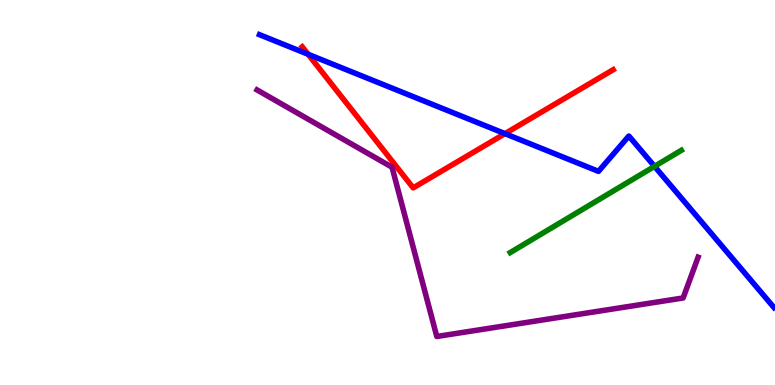[{'lines': ['blue', 'red'], 'intersections': [{'x': 3.98, 'y': 8.59}, {'x': 6.52, 'y': 6.53}]}, {'lines': ['green', 'red'], 'intersections': []}, {'lines': ['purple', 'red'], 'intersections': []}, {'lines': ['blue', 'green'], 'intersections': [{'x': 8.45, 'y': 5.68}]}, {'lines': ['blue', 'purple'], 'intersections': []}, {'lines': ['green', 'purple'], 'intersections': []}]